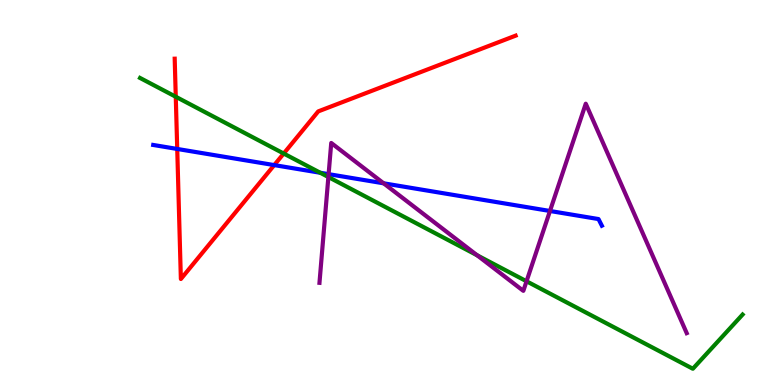[{'lines': ['blue', 'red'], 'intersections': [{'x': 2.29, 'y': 6.13}, {'x': 3.54, 'y': 5.71}]}, {'lines': ['green', 'red'], 'intersections': [{'x': 2.27, 'y': 7.49}, {'x': 3.66, 'y': 6.01}]}, {'lines': ['purple', 'red'], 'intersections': []}, {'lines': ['blue', 'green'], 'intersections': [{'x': 4.13, 'y': 5.51}]}, {'lines': ['blue', 'purple'], 'intersections': [{'x': 4.24, 'y': 5.48}, {'x': 4.95, 'y': 5.24}, {'x': 7.1, 'y': 4.52}]}, {'lines': ['green', 'purple'], 'intersections': [{'x': 4.24, 'y': 5.4}, {'x': 6.16, 'y': 3.37}, {'x': 6.79, 'y': 2.69}]}]